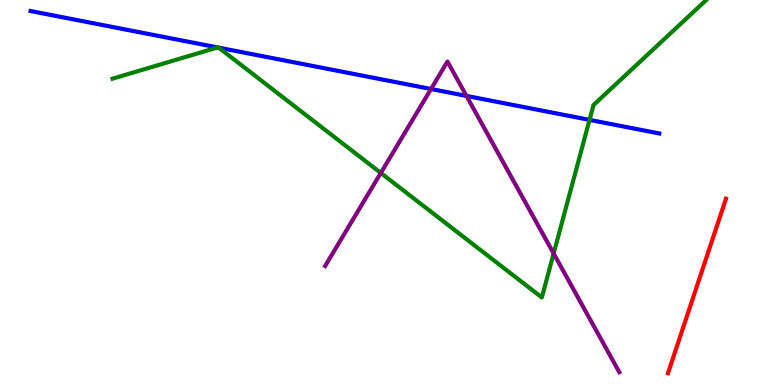[{'lines': ['blue', 'red'], 'intersections': []}, {'lines': ['green', 'red'], 'intersections': []}, {'lines': ['purple', 'red'], 'intersections': []}, {'lines': ['blue', 'green'], 'intersections': [{'x': 2.81, 'y': 8.77}, {'x': 2.82, 'y': 8.76}, {'x': 7.61, 'y': 6.89}]}, {'lines': ['blue', 'purple'], 'intersections': [{'x': 5.56, 'y': 7.69}, {'x': 6.02, 'y': 7.51}]}, {'lines': ['green', 'purple'], 'intersections': [{'x': 4.91, 'y': 5.51}, {'x': 7.14, 'y': 3.42}]}]